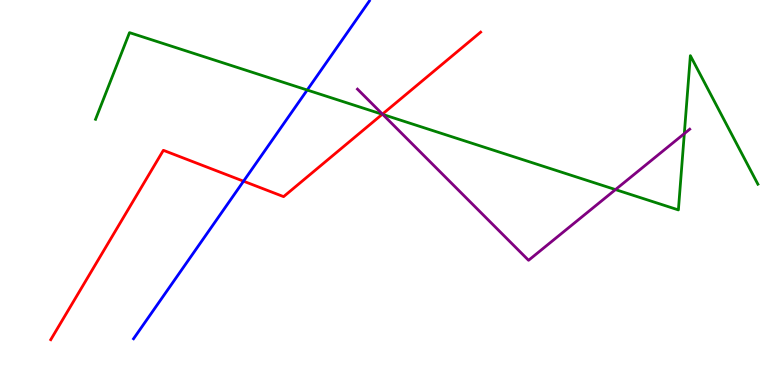[{'lines': ['blue', 'red'], 'intersections': [{'x': 3.14, 'y': 5.29}]}, {'lines': ['green', 'red'], 'intersections': [{'x': 4.93, 'y': 7.03}]}, {'lines': ['purple', 'red'], 'intersections': [{'x': 4.93, 'y': 7.04}]}, {'lines': ['blue', 'green'], 'intersections': [{'x': 3.96, 'y': 7.66}]}, {'lines': ['blue', 'purple'], 'intersections': []}, {'lines': ['green', 'purple'], 'intersections': [{'x': 4.94, 'y': 7.03}, {'x': 7.94, 'y': 5.08}, {'x': 8.83, 'y': 6.53}]}]